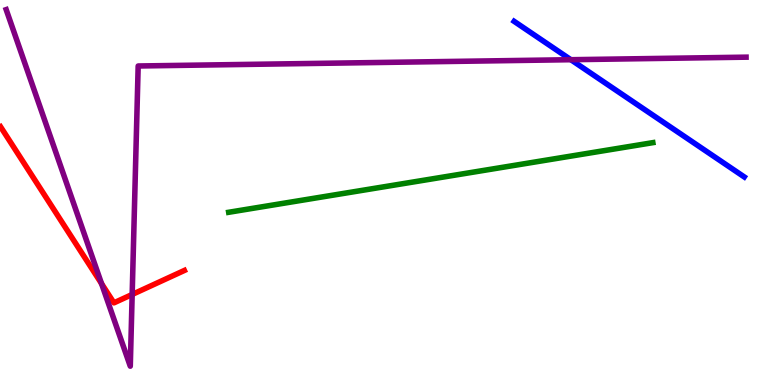[{'lines': ['blue', 'red'], 'intersections': []}, {'lines': ['green', 'red'], 'intersections': []}, {'lines': ['purple', 'red'], 'intersections': [{'x': 1.31, 'y': 2.63}, {'x': 1.71, 'y': 2.35}]}, {'lines': ['blue', 'green'], 'intersections': []}, {'lines': ['blue', 'purple'], 'intersections': [{'x': 7.37, 'y': 8.45}]}, {'lines': ['green', 'purple'], 'intersections': []}]